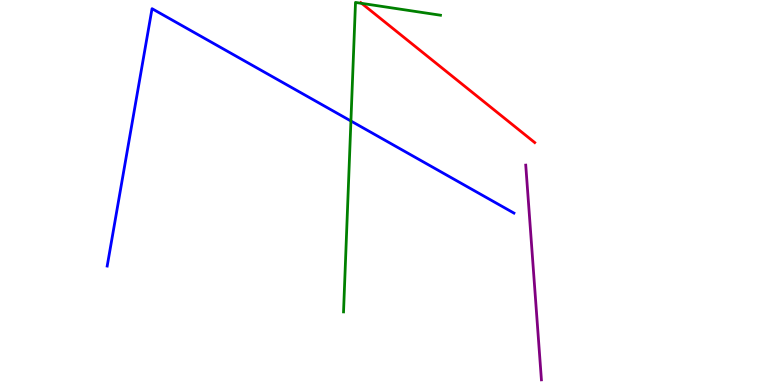[{'lines': ['blue', 'red'], 'intersections': []}, {'lines': ['green', 'red'], 'intersections': [{'x': 4.67, 'y': 9.91}]}, {'lines': ['purple', 'red'], 'intersections': []}, {'lines': ['blue', 'green'], 'intersections': [{'x': 4.53, 'y': 6.86}]}, {'lines': ['blue', 'purple'], 'intersections': []}, {'lines': ['green', 'purple'], 'intersections': []}]